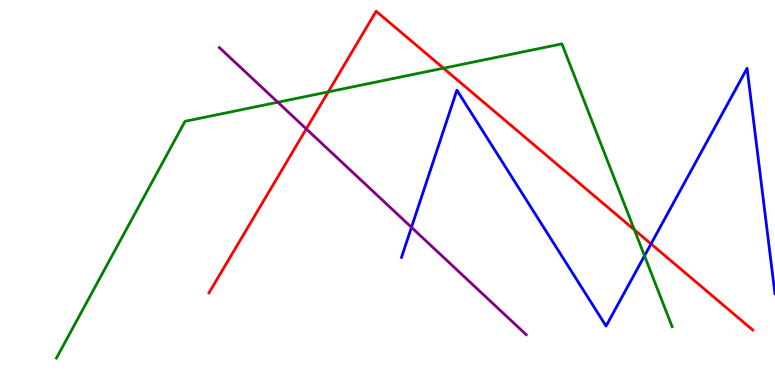[{'lines': ['blue', 'red'], 'intersections': [{'x': 8.4, 'y': 3.66}]}, {'lines': ['green', 'red'], 'intersections': [{'x': 4.24, 'y': 7.61}, {'x': 5.72, 'y': 8.23}, {'x': 8.19, 'y': 4.03}]}, {'lines': ['purple', 'red'], 'intersections': [{'x': 3.95, 'y': 6.65}]}, {'lines': ['blue', 'green'], 'intersections': [{'x': 8.32, 'y': 3.36}]}, {'lines': ['blue', 'purple'], 'intersections': [{'x': 5.31, 'y': 4.1}]}, {'lines': ['green', 'purple'], 'intersections': [{'x': 3.58, 'y': 7.34}]}]